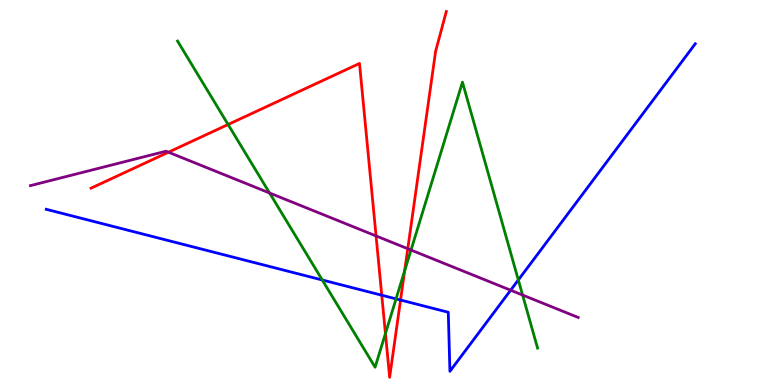[{'lines': ['blue', 'red'], 'intersections': [{'x': 4.93, 'y': 2.33}, {'x': 5.17, 'y': 2.21}]}, {'lines': ['green', 'red'], 'intersections': [{'x': 2.94, 'y': 6.77}, {'x': 4.97, 'y': 1.34}, {'x': 5.22, 'y': 2.97}]}, {'lines': ['purple', 'red'], 'intersections': [{'x': 2.17, 'y': 6.05}, {'x': 4.85, 'y': 3.87}, {'x': 5.26, 'y': 3.54}]}, {'lines': ['blue', 'green'], 'intersections': [{'x': 4.16, 'y': 2.73}, {'x': 5.11, 'y': 2.24}, {'x': 6.69, 'y': 2.73}]}, {'lines': ['blue', 'purple'], 'intersections': [{'x': 6.59, 'y': 2.46}]}, {'lines': ['green', 'purple'], 'intersections': [{'x': 3.48, 'y': 4.99}, {'x': 5.3, 'y': 3.51}, {'x': 6.74, 'y': 2.34}]}]